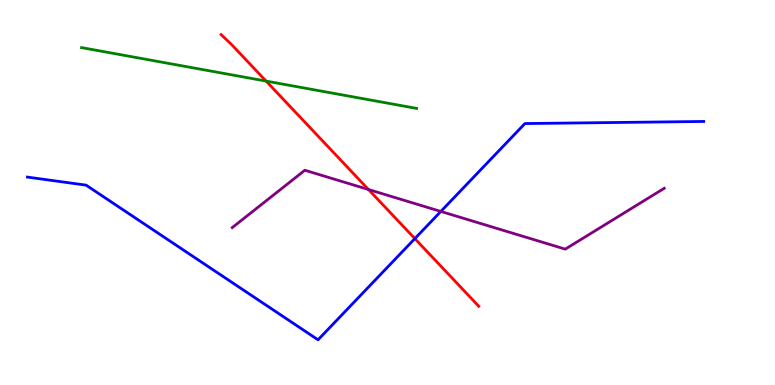[{'lines': ['blue', 'red'], 'intersections': [{'x': 5.35, 'y': 3.8}]}, {'lines': ['green', 'red'], 'intersections': [{'x': 3.43, 'y': 7.89}]}, {'lines': ['purple', 'red'], 'intersections': [{'x': 4.75, 'y': 5.08}]}, {'lines': ['blue', 'green'], 'intersections': []}, {'lines': ['blue', 'purple'], 'intersections': [{'x': 5.69, 'y': 4.51}]}, {'lines': ['green', 'purple'], 'intersections': []}]